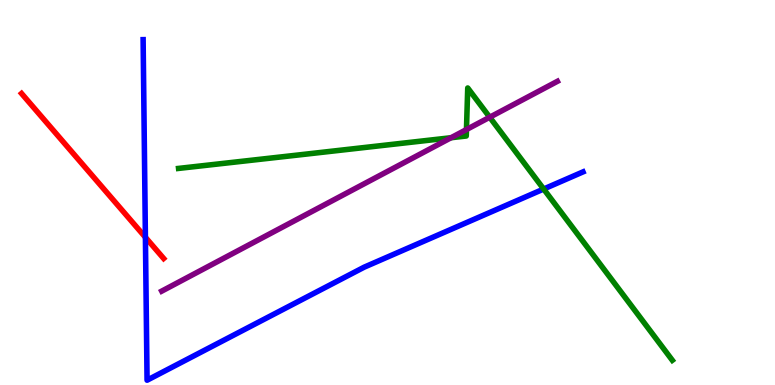[{'lines': ['blue', 'red'], 'intersections': [{'x': 1.88, 'y': 3.84}]}, {'lines': ['green', 'red'], 'intersections': []}, {'lines': ['purple', 'red'], 'intersections': []}, {'lines': ['blue', 'green'], 'intersections': [{'x': 7.01, 'y': 5.09}]}, {'lines': ['blue', 'purple'], 'intersections': []}, {'lines': ['green', 'purple'], 'intersections': [{'x': 5.82, 'y': 6.42}, {'x': 6.02, 'y': 6.63}, {'x': 6.32, 'y': 6.96}]}]